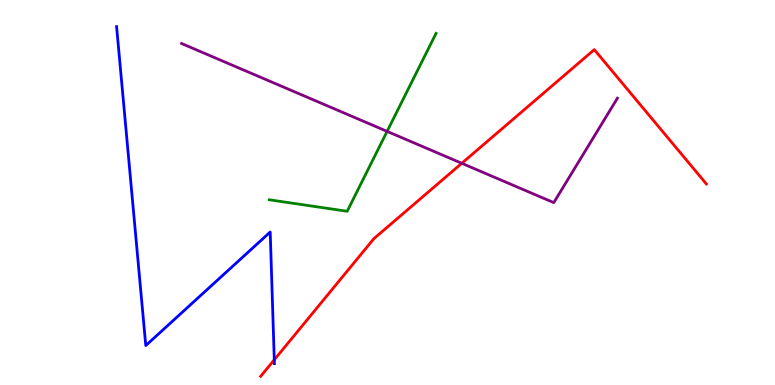[{'lines': ['blue', 'red'], 'intersections': [{'x': 3.54, 'y': 0.655}]}, {'lines': ['green', 'red'], 'intersections': []}, {'lines': ['purple', 'red'], 'intersections': [{'x': 5.96, 'y': 5.76}]}, {'lines': ['blue', 'green'], 'intersections': []}, {'lines': ['blue', 'purple'], 'intersections': []}, {'lines': ['green', 'purple'], 'intersections': [{'x': 4.99, 'y': 6.59}]}]